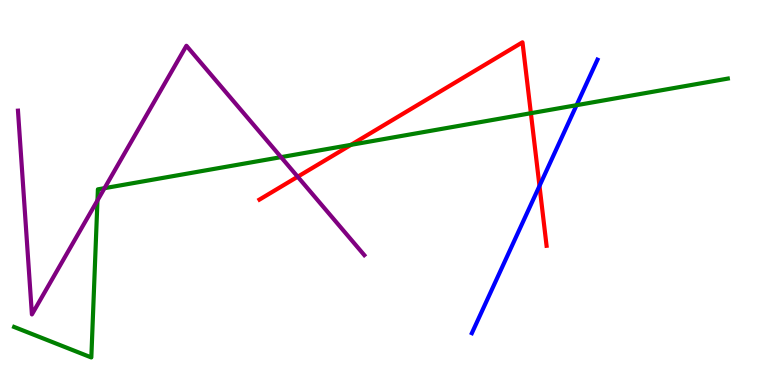[{'lines': ['blue', 'red'], 'intersections': [{'x': 6.96, 'y': 5.17}]}, {'lines': ['green', 'red'], 'intersections': [{'x': 4.53, 'y': 6.24}, {'x': 6.85, 'y': 7.06}]}, {'lines': ['purple', 'red'], 'intersections': [{'x': 3.84, 'y': 5.41}]}, {'lines': ['blue', 'green'], 'intersections': [{'x': 7.44, 'y': 7.27}]}, {'lines': ['blue', 'purple'], 'intersections': []}, {'lines': ['green', 'purple'], 'intersections': [{'x': 1.26, 'y': 4.79}, {'x': 1.35, 'y': 5.11}, {'x': 3.63, 'y': 5.92}]}]